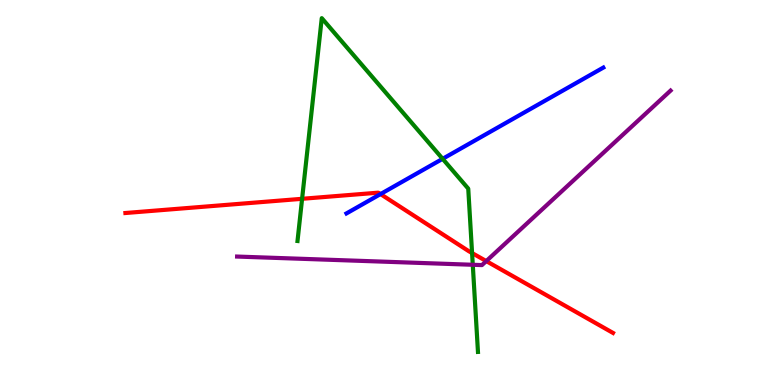[{'lines': ['blue', 'red'], 'intersections': [{'x': 4.91, 'y': 4.96}]}, {'lines': ['green', 'red'], 'intersections': [{'x': 3.9, 'y': 4.84}, {'x': 6.09, 'y': 3.43}]}, {'lines': ['purple', 'red'], 'intersections': [{'x': 6.27, 'y': 3.22}]}, {'lines': ['blue', 'green'], 'intersections': [{'x': 5.71, 'y': 5.87}]}, {'lines': ['blue', 'purple'], 'intersections': []}, {'lines': ['green', 'purple'], 'intersections': [{'x': 6.1, 'y': 3.12}]}]